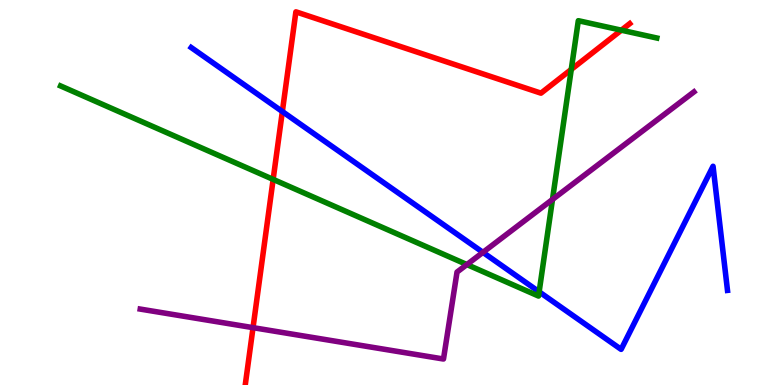[{'lines': ['blue', 'red'], 'intersections': [{'x': 3.64, 'y': 7.1}]}, {'lines': ['green', 'red'], 'intersections': [{'x': 3.52, 'y': 5.34}, {'x': 7.37, 'y': 8.2}, {'x': 8.02, 'y': 9.22}]}, {'lines': ['purple', 'red'], 'intersections': [{'x': 3.26, 'y': 1.49}]}, {'lines': ['blue', 'green'], 'intersections': [{'x': 6.96, 'y': 2.42}]}, {'lines': ['blue', 'purple'], 'intersections': [{'x': 6.23, 'y': 3.45}]}, {'lines': ['green', 'purple'], 'intersections': [{'x': 6.02, 'y': 3.13}, {'x': 7.13, 'y': 4.82}]}]